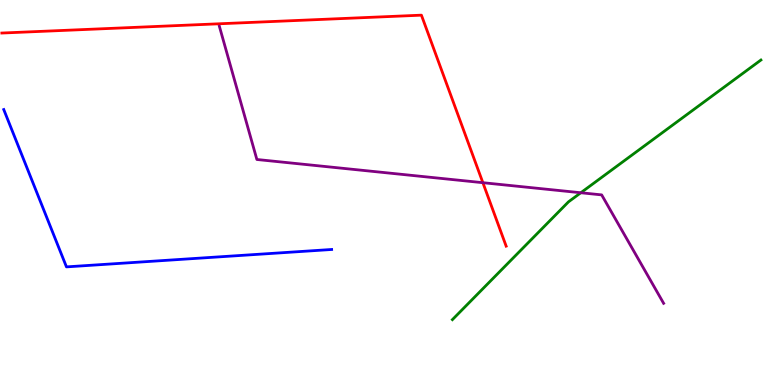[{'lines': ['blue', 'red'], 'intersections': []}, {'lines': ['green', 'red'], 'intersections': []}, {'lines': ['purple', 'red'], 'intersections': [{'x': 6.23, 'y': 5.25}]}, {'lines': ['blue', 'green'], 'intersections': []}, {'lines': ['blue', 'purple'], 'intersections': []}, {'lines': ['green', 'purple'], 'intersections': [{'x': 7.49, 'y': 4.99}]}]